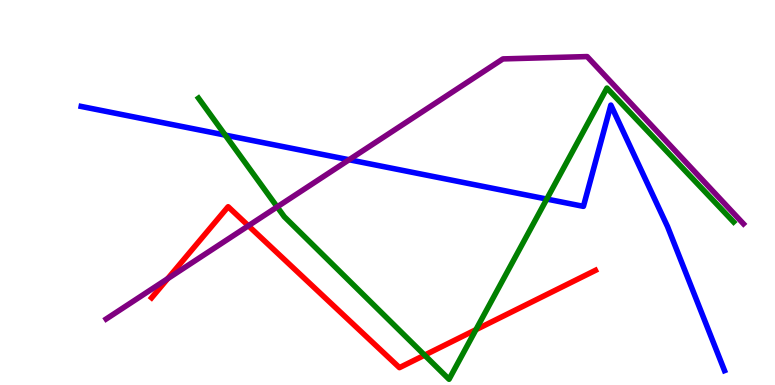[{'lines': ['blue', 'red'], 'intersections': []}, {'lines': ['green', 'red'], 'intersections': [{'x': 5.48, 'y': 0.775}, {'x': 6.14, 'y': 1.44}]}, {'lines': ['purple', 'red'], 'intersections': [{'x': 2.16, 'y': 2.76}, {'x': 3.21, 'y': 4.14}]}, {'lines': ['blue', 'green'], 'intersections': [{'x': 2.91, 'y': 6.49}, {'x': 7.05, 'y': 4.83}]}, {'lines': ['blue', 'purple'], 'intersections': [{'x': 4.5, 'y': 5.85}]}, {'lines': ['green', 'purple'], 'intersections': [{'x': 3.58, 'y': 4.63}]}]